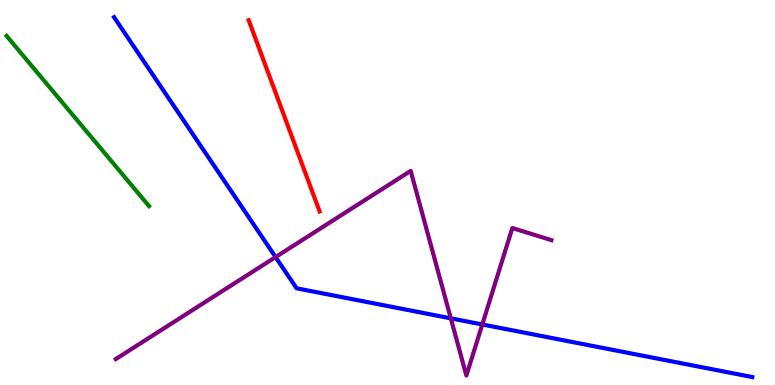[{'lines': ['blue', 'red'], 'intersections': []}, {'lines': ['green', 'red'], 'intersections': []}, {'lines': ['purple', 'red'], 'intersections': []}, {'lines': ['blue', 'green'], 'intersections': []}, {'lines': ['blue', 'purple'], 'intersections': [{'x': 3.56, 'y': 3.32}, {'x': 5.82, 'y': 1.73}, {'x': 6.22, 'y': 1.57}]}, {'lines': ['green', 'purple'], 'intersections': []}]